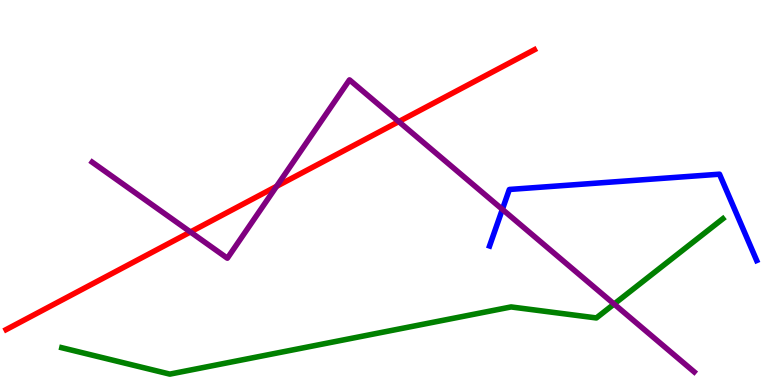[{'lines': ['blue', 'red'], 'intersections': []}, {'lines': ['green', 'red'], 'intersections': []}, {'lines': ['purple', 'red'], 'intersections': [{'x': 2.46, 'y': 3.97}, {'x': 3.57, 'y': 5.16}, {'x': 5.15, 'y': 6.84}]}, {'lines': ['blue', 'green'], 'intersections': []}, {'lines': ['blue', 'purple'], 'intersections': [{'x': 6.48, 'y': 4.56}]}, {'lines': ['green', 'purple'], 'intersections': [{'x': 7.92, 'y': 2.1}]}]